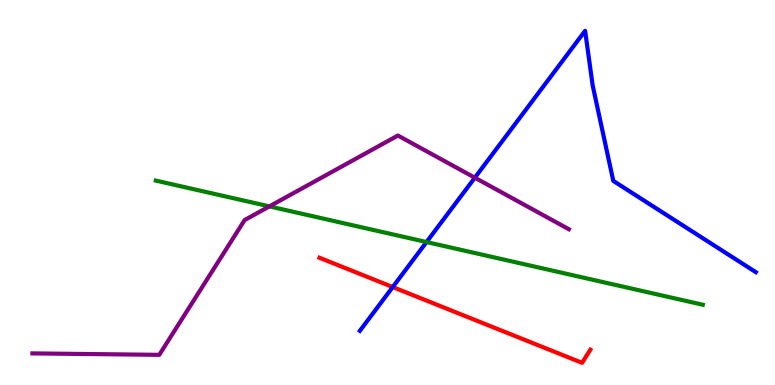[{'lines': ['blue', 'red'], 'intersections': [{'x': 5.07, 'y': 2.54}]}, {'lines': ['green', 'red'], 'intersections': []}, {'lines': ['purple', 'red'], 'intersections': []}, {'lines': ['blue', 'green'], 'intersections': [{'x': 5.5, 'y': 3.71}]}, {'lines': ['blue', 'purple'], 'intersections': [{'x': 6.13, 'y': 5.38}]}, {'lines': ['green', 'purple'], 'intersections': [{'x': 3.48, 'y': 4.64}]}]